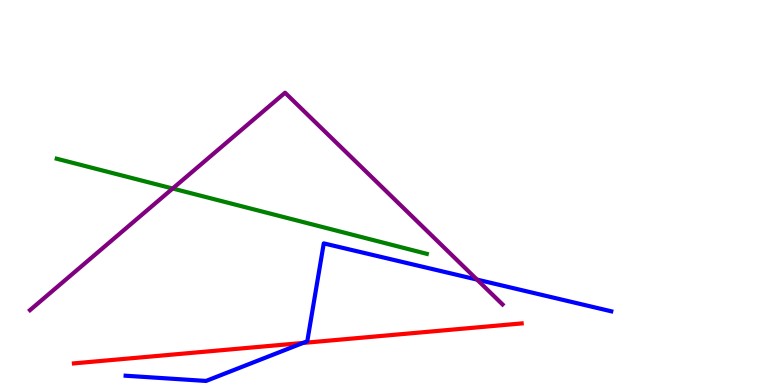[{'lines': ['blue', 'red'], 'intersections': [{'x': 3.91, 'y': 1.09}]}, {'lines': ['green', 'red'], 'intersections': []}, {'lines': ['purple', 'red'], 'intersections': []}, {'lines': ['blue', 'green'], 'intersections': []}, {'lines': ['blue', 'purple'], 'intersections': [{'x': 6.16, 'y': 2.74}]}, {'lines': ['green', 'purple'], 'intersections': [{'x': 2.23, 'y': 5.1}]}]